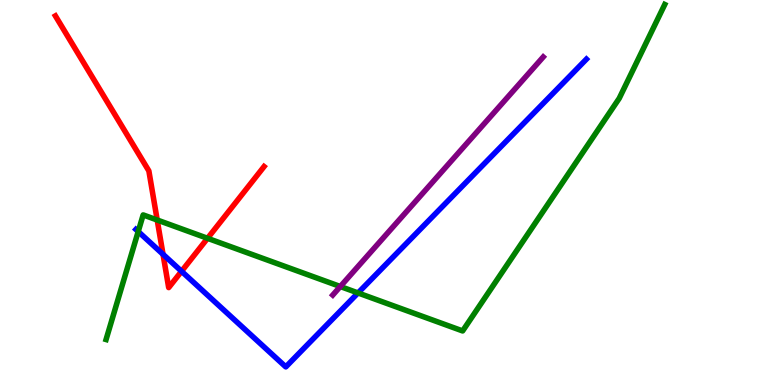[{'lines': ['blue', 'red'], 'intersections': [{'x': 2.1, 'y': 3.39}, {'x': 2.34, 'y': 2.95}]}, {'lines': ['green', 'red'], 'intersections': [{'x': 2.03, 'y': 4.29}, {'x': 2.68, 'y': 3.81}]}, {'lines': ['purple', 'red'], 'intersections': []}, {'lines': ['blue', 'green'], 'intersections': [{'x': 1.78, 'y': 3.99}, {'x': 4.62, 'y': 2.39}]}, {'lines': ['blue', 'purple'], 'intersections': []}, {'lines': ['green', 'purple'], 'intersections': [{'x': 4.39, 'y': 2.56}]}]